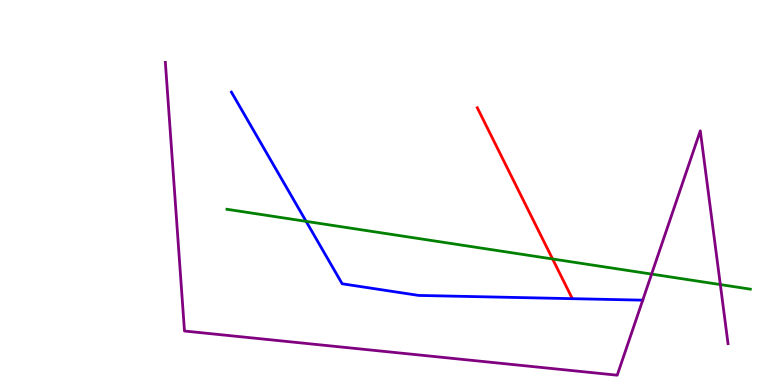[{'lines': ['blue', 'red'], 'intersections': []}, {'lines': ['green', 'red'], 'intersections': [{'x': 7.13, 'y': 3.27}]}, {'lines': ['purple', 'red'], 'intersections': []}, {'lines': ['blue', 'green'], 'intersections': [{'x': 3.95, 'y': 4.25}]}, {'lines': ['blue', 'purple'], 'intersections': []}, {'lines': ['green', 'purple'], 'intersections': [{'x': 8.41, 'y': 2.88}, {'x': 9.29, 'y': 2.61}]}]